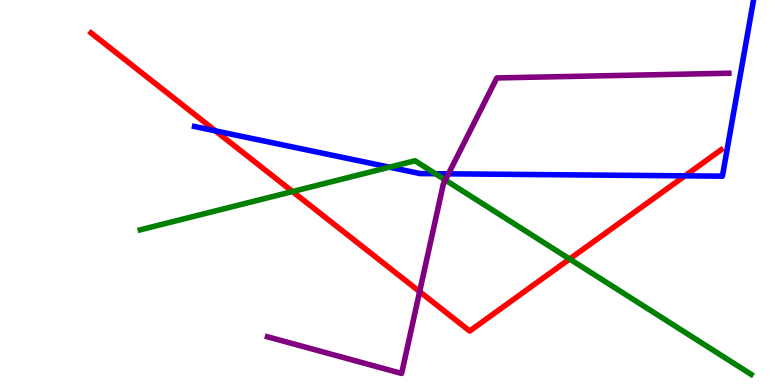[{'lines': ['blue', 'red'], 'intersections': [{'x': 2.78, 'y': 6.6}, {'x': 8.84, 'y': 5.43}]}, {'lines': ['green', 'red'], 'intersections': [{'x': 3.77, 'y': 5.02}, {'x': 7.35, 'y': 3.27}]}, {'lines': ['purple', 'red'], 'intersections': [{'x': 5.41, 'y': 2.43}]}, {'lines': ['blue', 'green'], 'intersections': [{'x': 5.03, 'y': 5.66}, {'x': 5.62, 'y': 5.49}]}, {'lines': ['blue', 'purple'], 'intersections': [{'x': 5.79, 'y': 5.49}]}, {'lines': ['green', 'purple'], 'intersections': [{'x': 5.75, 'y': 5.32}]}]